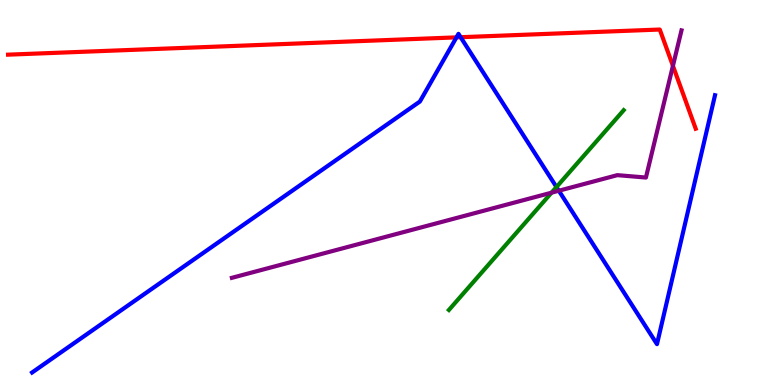[{'lines': ['blue', 'red'], 'intersections': [{'x': 5.89, 'y': 9.03}, {'x': 5.94, 'y': 9.03}]}, {'lines': ['green', 'red'], 'intersections': []}, {'lines': ['purple', 'red'], 'intersections': [{'x': 8.68, 'y': 8.29}]}, {'lines': ['blue', 'green'], 'intersections': [{'x': 7.18, 'y': 5.14}]}, {'lines': ['blue', 'purple'], 'intersections': [{'x': 7.21, 'y': 5.05}]}, {'lines': ['green', 'purple'], 'intersections': [{'x': 7.12, 'y': 5.0}]}]